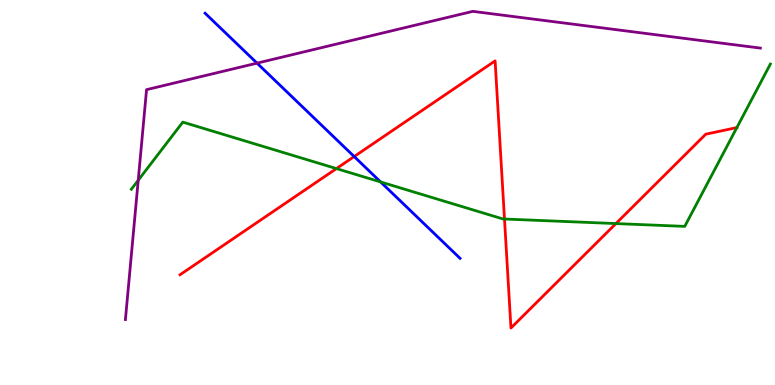[{'lines': ['blue', 'red'], 'intersections': [{'x': 4.57, 'y': 5.93}]}, {'lines': ['green', 'red'], 'intersections': [{'x': 4.34, 'y': 5.62}, {'x': 6.51, 'y': 4.31}, {'x': 7.95, 'y': 4.19}, {'x': 9.51, 'y': 6.69}]}, {'lines': ['purple', 'red'], 'intersections': []}, {'lines': ['blue', 'green'], 'intersections': [{'x': 4.91, 'y': 5.27}]}, {'lines': ['blue', 'purple'], 'intersections': [{'x': 3.32, 'y': 8.36}]}, {'lines': ['green', 'purple'], 'intersections': [{'x': 1.78, 'y': 5.32}]}]